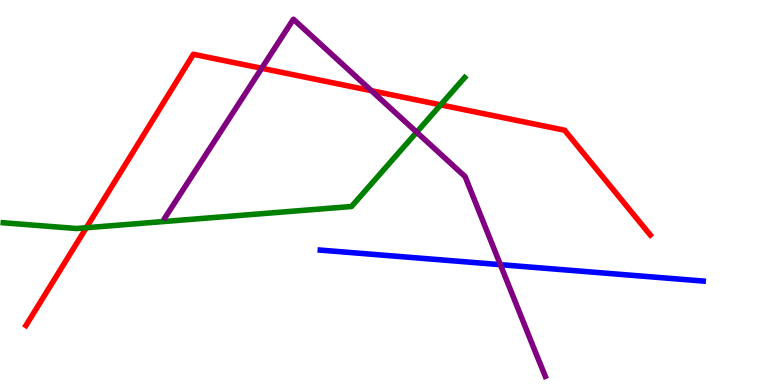[{'lines': ['blue', 'red'], 'intersections': []}, {'lines': ['green', 'red'], 'intersections': [{'x': 1.11, 'y': 4.08}, {'x': 5.69, 'y': 7.28}]}, {'lines': ['purple', 'red'], 'intersections': [{'x': 3.38, 'y': 8.23}, {'x': 4.79, 'y': 7.64}]}, {'lines': ['blue', 'green'], 'intersections': []}, {'lines': ['blue', 'purple'], 'intersections': [{'x': 6.46, 'y': 3.13}]}, {'lines': ['green', 'purple'], 'intersections': [{'x': 5.38, 'y': 6.57}]}]